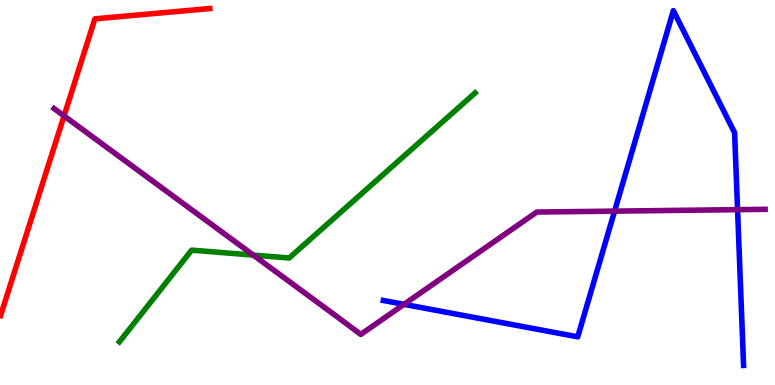[{'lines': ['blue', 'red'], 'intersections': []}, {'lines': ['green', 'red'], 'intersections': []}, {'lines': ['purple', 'red'], 'intersections': [{'x': 0.826, 'y': 6.99}]}, {'lines': ['blue', 'green'], 'intersections': []}, {'lines': ['blue', 'purple'], 'intersections': [{'x': 5.21, 'y': 2.09}, {'x': 7.93, 'y': 4.52}, {'x': 9.52, 'y': 4.55}]}, {'lines': ['green', 'purple'], 'intersections': [{'x': 3.27, 'y': 3.37}]}]